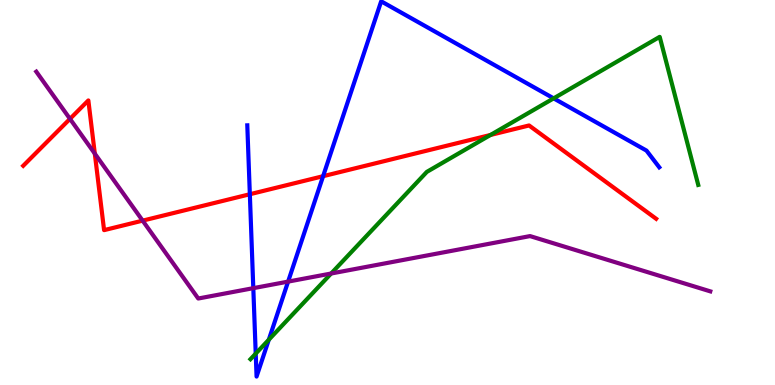[{'lines': ['blue', 'red'], 'intersections': [{'x': 3.22, 'y': 4.95}, {'x': 4.17, 'y': 5.42}]}, {'lines': ['green', 'red'], 'intersections': [{'x': 6.33, 'y': 6.49}]}, {'lines': ['purple', 'red'], 'intersections': [{'x': 0.903, 'y': 6.91}, {'x': 1.22, 'y': 6.01}, {'x': 1.84, 'y': 4.27}]}, {'lines': ['blue', 'green'], 'intersections': [{'x': 3.3, 'y': 0.815}, {'x': 3.47, 'y': 1.18}, {'x': 7.14, 'y': 7.45}]}, {'lines': ['blue', 'purple'], 'intersections': [{'x': 3.27, 'y': 2.52}, {'x': 3.72, 'y': 2.69}]}, {'lines': ['green', 'purple'], 'intersections': [{'x': 4.27, 'y': 2.9}]}]